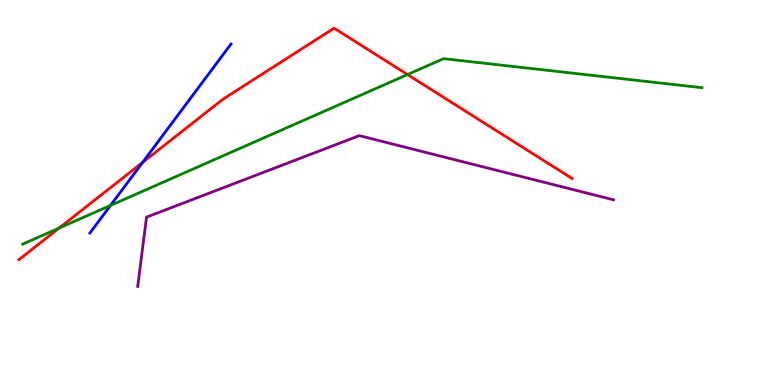[{'lines': ['blue', 'red'], 'intersections': [{'x': 1.84, 'y': 5.78}]}, {'lines': ['green', 'red'], 'intersections': [{'x': 0.762, 'y': 4.08}, {'x': 5.26, 'y': 8.06}]}, {'lines': ['purple', 'red'], 'intersections': []}, {'lines': ['blue', 'green'], 'intersections': [{'x': 1.43, 'y': 4.66}]}, {'lines': ['blue', 'purple'], 'intersections': []}, {'lines': ['green', 'purple'], 'intersections': []}]